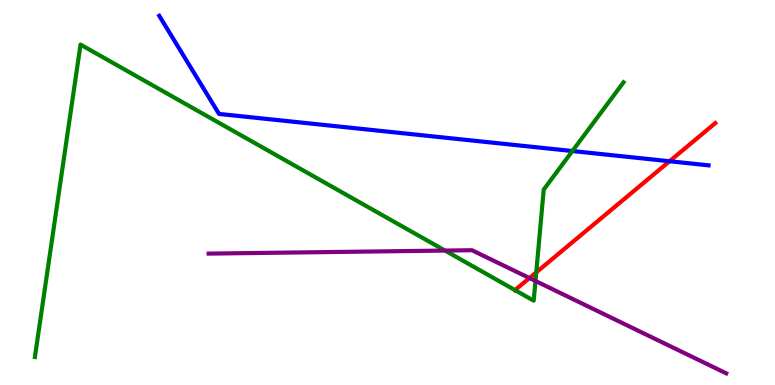[{'lines': ['blue', 'red'], 'intersections': [{'x': 8.64, 'y': 5.81}]}, {'lines': ['green', 'red'], 'intersections': [{'x': 6.64, 'y': 2.47}, {'x': 6.92, 'y': 2.93}]}, {'lines': ['purple', 'red'], 'intersections': [{'x': 6.83, 'y': 2.78}]}, {'lines': ['blue', 'green'], 'intersections': [{'x': 7.39, 'y': 6.08}]}, {'lines': ['blue', 'purple'], 'intersections': []}, {'lines': ['green', 'purple'], 'intersections': [{'x': 5.74, 'y': 3.49}, {'x': 6.91, 'y': 2.7}]}]